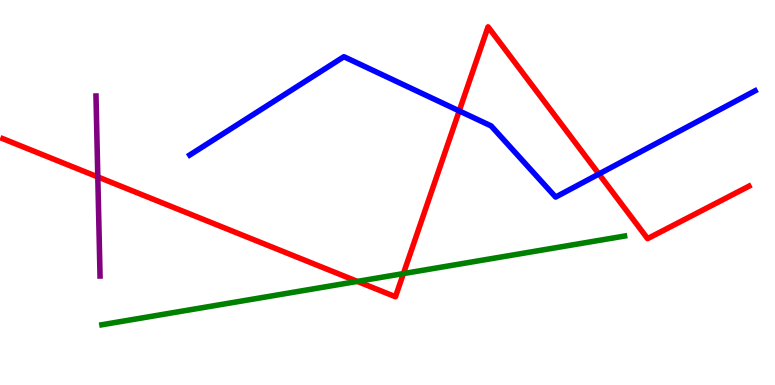[{'lines': ['blue', 'red'], 'intersections': [{'x': 5.93, 'y': 7.12}, {'x': 7.73, 'y': 5.48}]}, {'lines': ['green', 'red'], 'intersections': [{'x': 4.61, 'y': 2.69}, {'x': 5.21, 'y': 2.89}]}, {'lines': ['purple', 'red'], 'intersections': [{'x': 1.26, 'y': 5.4}]}, {'lines': ['blue', 'green'], 'intersections': []}, {'lines': ['blue', 'purple'], 'intersections': []}, {'lines': ['green', 'purple'], 'intersections': []}]